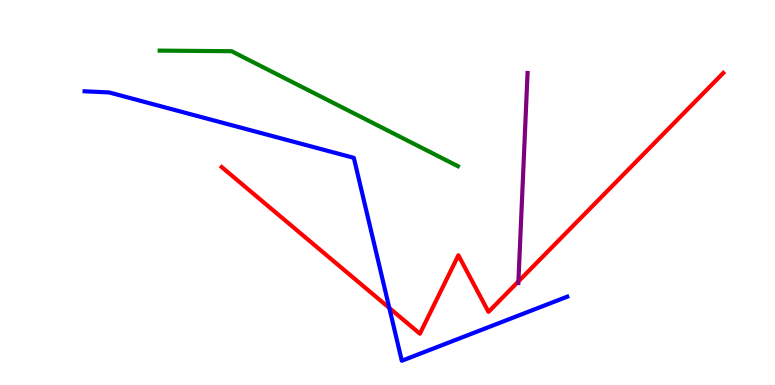[{'lines': ['blue', 'red'], 'intersections': [{'x': 5.02, 'y': 2.0}]}, {'lines': ['green', 'red'], 'intersections': []}, {'lines': ['purple', 'red'], 'intersections': [{'x': 6.69, 'y': 2.69}]}, {'lines': ['blue', 'green'], 'intersections': []}, {'lines': ['blue', 'purple'], 'intersections': []}, {'lines': ['green', 'purple'], 'intersections': []}]